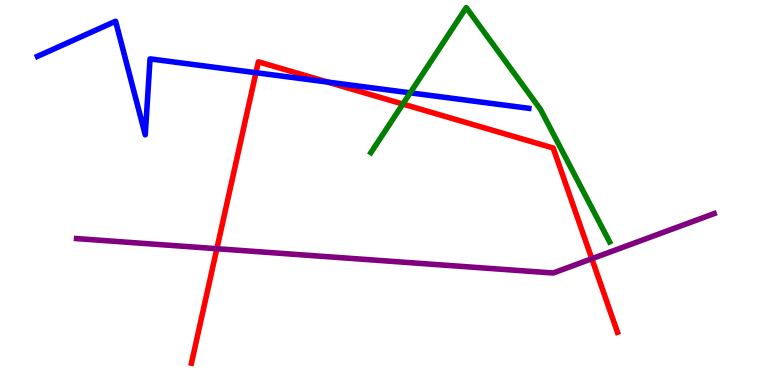[{'lines': ['blue', 'red'], 'intersections': [{'x': 3.3, 'y': 8.11}, {'x': 4.23, 'y': 7.87}]}, {'lines': ['green', 'red'], 'intersections': [{'x': 5.2, 'y': 7.3}]}, {'lines': ['purple', 'red'], 'intersections': [{'x': 2.8, 'y': 3.54}, {'x': 7.64, 'y': 3.28}]}, {'lines': ['blue', 'green'], 'intersections': [{'x': 5.29, 'y': 7.59}]}, {'lines': ['blue', 'purple'], 'intersections': []}, {'lines': ['green', 'purple'], 'intersections': []}]